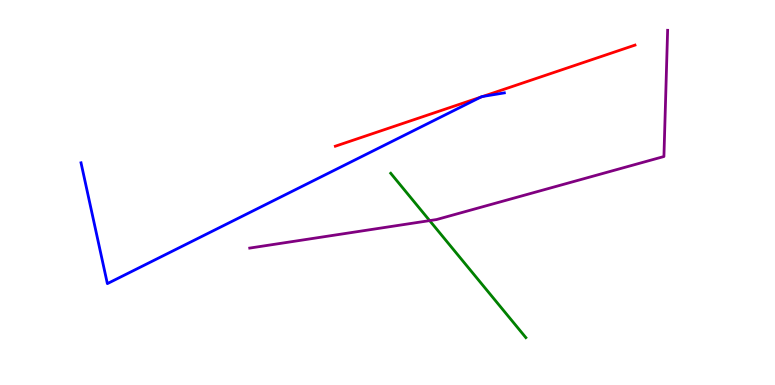[{'lines': ['blue', 'red'], 'intersections': [{'x': 6.2, 'y': 7.47}, {'x': 6.23, 'y': 7.5}]}, {'lines': ['green', 'red'], 'intersections': []}, {'lines': ['purple', 'red'], 'intersections': []}, {'lines': ['blue', 'green'], 'intersections': []}, {'lines': ['blue', 'purple'], 'intersections': []}, {'lines': ['green', 'purple'], 'intersections': [{'x': 5.54, 'y': 4.27}]}]